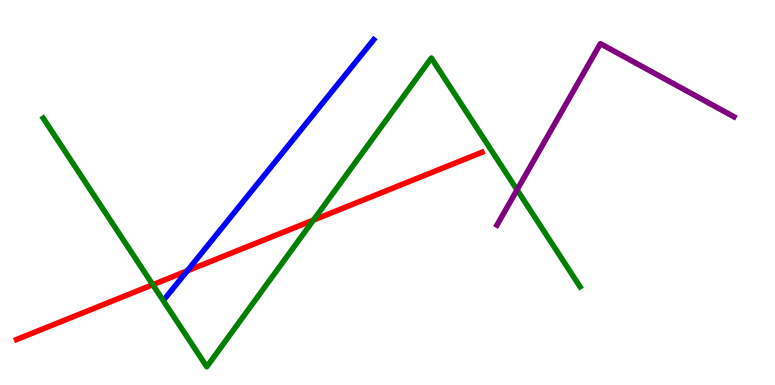[{'lines': ['blue', 'red'], 'intersections': [{'x': 2.42, 'y': 2.97}]}, {'lines': ['green', 'red'], 'intersections': [{'x': 1.97, 'y': 2.6}, {'x': 4.04, 'y': 4.28}]}, {'lines': ['purple', 'red'], 'intersections': []}, {'lines': ['blue', 'green'], 'intersections': []}, {'lines': ['blue', 'purple'], 'intersections': []}, {'lines': ['green', 'purple'], 'intersections': [{'x': 6.67, 'y': 5.07}]}]